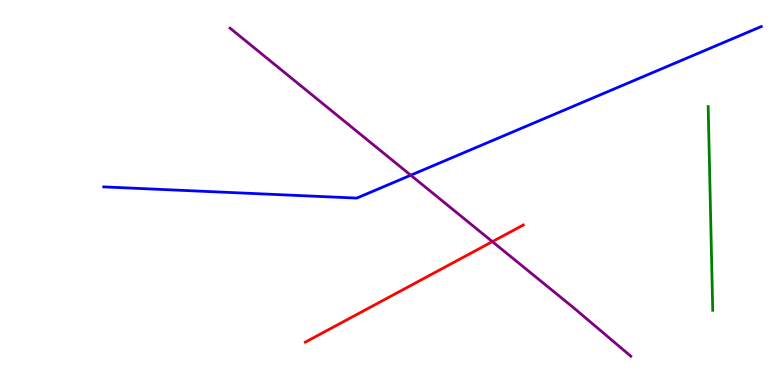[{'lines': ['blue', 'red'], 'intersections': []}, {'lines': ['green', 'red'], 'intersections': []}, {'lines': ['purple', 'red'], 'intersections': [{'x': 6.35, 'y': 3.72}]}, {'lines': ['blue', 'green'], 'intersections': []}, {'lines': ['blue', 'purple'], 'intersections': [{'x': 5.3, 'y': 5.45}]}, {'lines': ['green', 'purple'], 'intersections': []}]